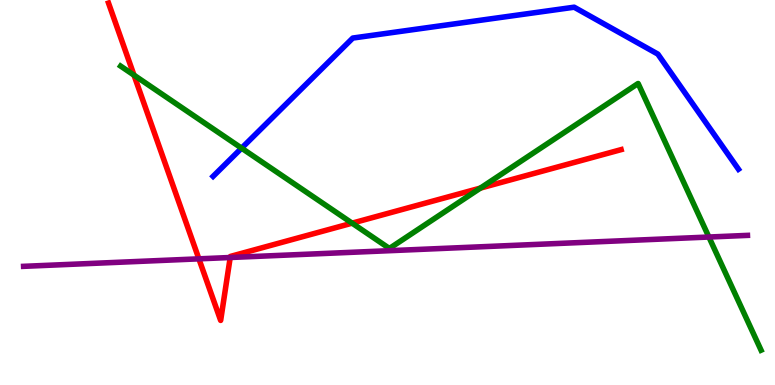[{'lines': ['blue', 'red'], 'intersections': []}, {'lines': ['green', 'red'], 'intersections': [{'x': 1.73, 'y': 8.05}, {'x': 4.54, 'y': 4.2}, {'x': 6.2, 'y': 5.11}]}, {'lines': ['purple', 'red'], 'intersections': [{'x': 2.57, 'y': 3.28}, {'x': 2.97, 'y': 3.31}]}, {'lines': ['blue', 'green'], 'intersections': [{'x': 3.12, 'y': 6.15}]}, {'lines': ['blue', 'purple'], 'intersections': []}, {'lines': ['green', 'purple'], 'intersections': [{'x': 9.15, 'y': 3.84}]}]